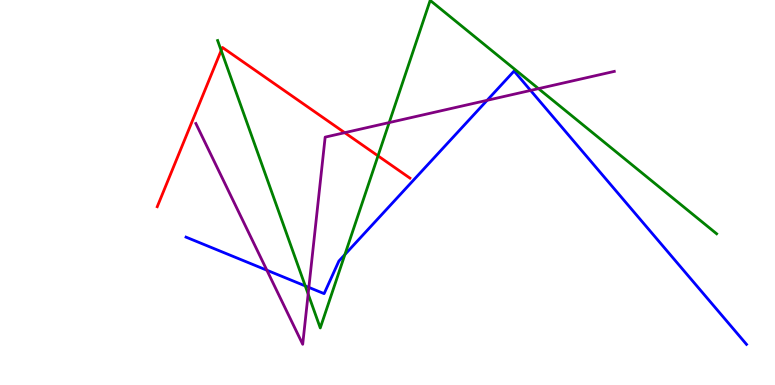[{'lines': ['blue', 'red'], 'intersections': []}, {'lines': ['green', 'red'], 'intersections': [{'x': 2.85, 'y': 8.69}, {'x': 4.88, 'y': 5.95}]}, {'lines': ['purple', 'red'], 'intersections': [{'x': 4.45, 'y': 6.55}]}, {'lines': ['blue', 'green'], 'intersections': [{'x': 3.94, 'y': 2.57}, {'x': 4.45, 'y': 3.39}]}, {'lines': ['blue', 'purple'], 'intersections': [{'x': 3.44, 'y': 2.98}, {'x': 3.99, 'y': 2.54}, {'x': 6.29, 'y': 7.39}, {'x': 6.85, 'y': 7.65}]}, {'lines': ['green', 'purple'], 'intersections': [{'x': 3.98, 'y': 2.36}, {'x': 5.02, 'y': 6.82}, {'x': 6.95, 'y': 7.7}]}]